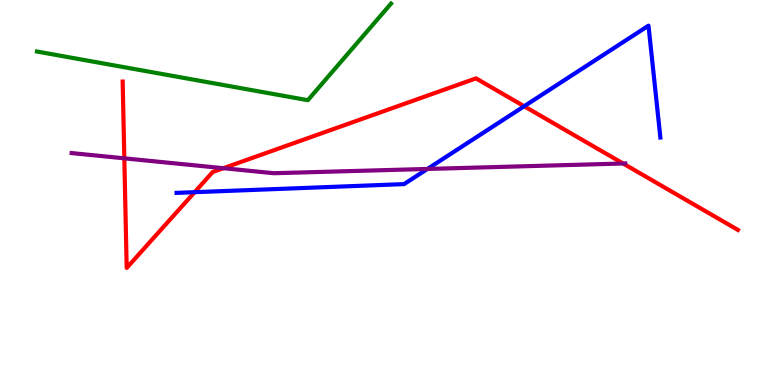[{'lines': ['blue', 'red'], 'intersections': [{'x': 2.51, 'y': 5.01}, {'x': 6.76, 'y': 7.24}]}, {'lines': ['green', 'red'], 'intersections': []}, {'lines': ['purple', 'red'], 'intersections': [{'x': 1.6, 'y': 5.89}, {'x': 2.88, 'y': 5.63}, {'x': 8.04, 'y': 5.75}]}, {'lines': ['blue', 'green'], 'intersections': []}, {'lines': ['blue', 'purple'], 'intersections': [{'x': 5.52, 'y': 5.61}]}, {'lines': ['green', 'purple'], 'intersections': []}]